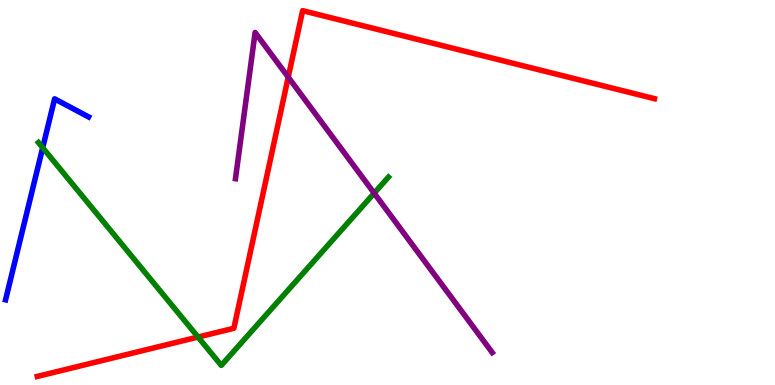[{'lines': ['blue', 'red'], 'intersections': []}, {'lines': ['green', 'red'], 'intersections': [{'x': 2.56, 'y': 1.25}]}, {'lines': ['purple', 'red'], 'intersections': [{'x': 3.72, 'y': 8.0}]}, {'lines': ['blue', 'green'], 'intersections': [{'x': 0.551, 'y': 6.16}]}, {'lines': ['blue', 'purple'], 'intersections': []}, {'lines': ['green', 'purple'], 'intersections': [{'x': 4.83, 'y': 4.98}]}]